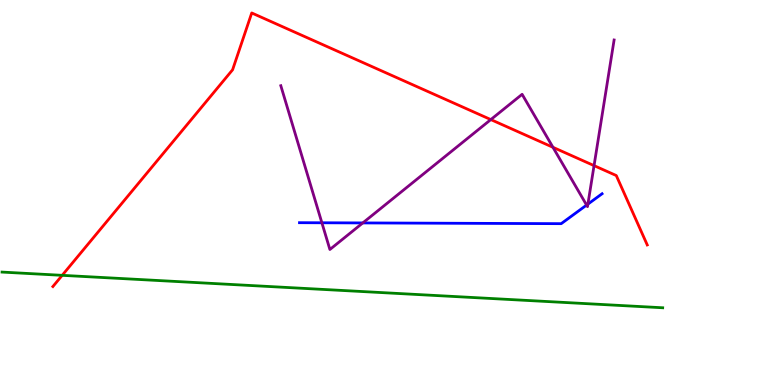[{'lines': ['blue', 'red'], 'intersections': []}, {'lines': ['green', 'red'], 'intersections': [{'x': 0.802, 'y': 2.85}]}, {'lines': ['purple', 'red'], 'intersections': [{'x': 6.33, 'y': 6.89}, {'x': 7.13, 'y': 6.17}, {'x': 7.67, 'y': 5.7}]}, {'lines': ['blue', 'green'], 'intersections': []}, {'lines': ['blue', 'purple'], 'intersections': [{'x': 4.15, 'y': 4.21}, {'x': 4.68, 'y': 4.21}, {'x': 7.57, 'y': 4.67}, {'x': 7.59, 'y': 4.7}]}, {'lines': ['green', 'purple'], 'intersections': []}]